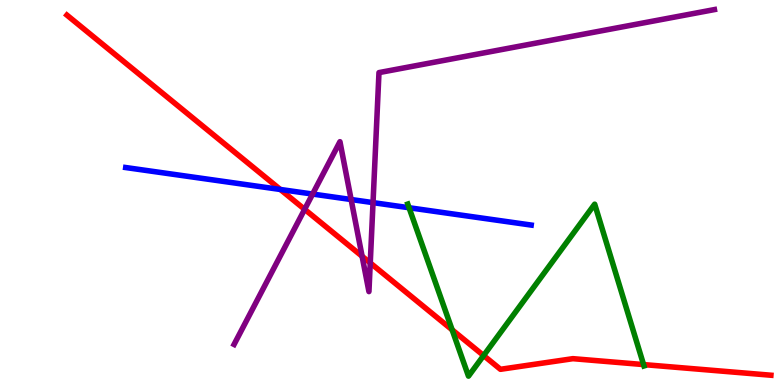[{'lines': ['blue', 'red'], 'intersections': [{'x': 3.62, 'y': 5.08}]}, {'lines': ['green', 'red'], 'intersections': [{'x': 5.83, 'y': 1.43}, {'x': 6.24, 'y': 0.765}, {'x': 8.3, 'y': 0.53}]}, {'lines': ['purple', 'red'], 'intersections': [{'x': 3.93, 'y': 4.56}, {'x': 4.67, 'y': 3.34}, {'x': 4.78, 'y': 3.17}]}, {'lines': ['blue', 'green'], 'intersections': [{'x': 5.28, 'y': 4.6}]}, {'lines': ['blue', 'purple'], 'intersections': [{'x': 4.03, 'y': 4.96}, {'x': 4.53, 'y': 4.82}, {'x': 4.81, 'y': 4.74}]}, {'lines': ['green', 'purple'], 'intersections': []}]